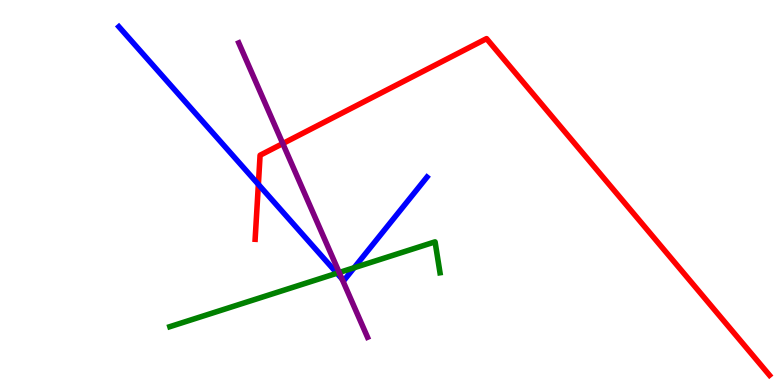[{'lines': ['blue', 'red'], 'intersections': [{'x': 3.33, 'y': 5.21}]}, {'lines': ['green', 'red'], 'intersections': []}, {'lines': ['purple', 'red'], 'intersections': [{'x': 3.65, 'y': 6.27}]}, {'lines': ['blue', 'green'], 'intersections': [{'x': 4.35, 'y': 2.9}, {'x': 4.57, 'y': 3.05}]}, {'lines': ['blue', 'purple'], 'intersections': [{'x': 4.41, 'y': 2.75}]}, {'lines': ['green', 'purple'], 'intersections': [{'x': 4.38, 'y': 2.92}]}]